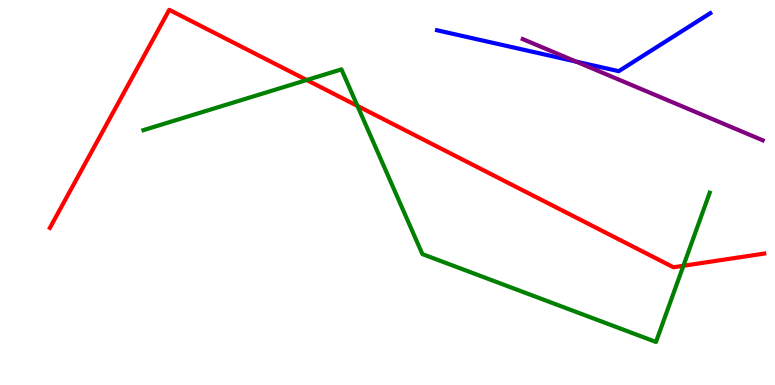[{'lines': ['blue', 'red'], 'intersections': []}, {'lines': ['green', 'red'], 'intersections': [{'x': 3.96, 'y': 7.92}, {'x': 4.61, 'y': 7.25}, {'x': 8.82, 'y': 3.1}]}, {'lines': ['purple', 'red'], 'intersections': []}, {'lines': ['blue', 'green'], 'intersections': []}, {'lines': ['blue', 'purple'], 'intersections': [{'x': 7.43, 'y': 8.4}]}, {'lines': ['green', 'purple'], 'intersections': []}]